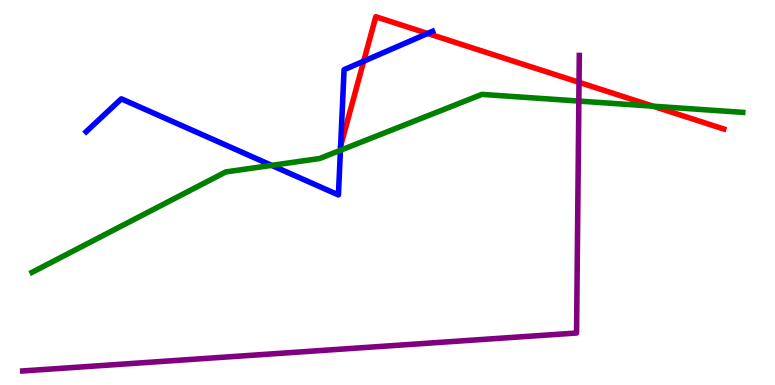[{'lines': ['blue', 'red'], 'intersections': [{'x': 4.69, 'y': 8.41}, {'x': 5.52, 'y': 9.13}]}, {'lines': ['green', 'red'], 'intersections': [{'x': 8.43, 'y': 7.24}]}, {'lines': ['purple', 'red'], 'intersections': [{'x': 7.47, 'y': 7.86}]}, {'lines': ['blue', 'green'], 'intersections': [{'x': 3.51, 'y': 5.7}, {'x': 4.39, 'y': 6.1}]}, {'lines': ['blue', 'purple'], 'intersections': []}, {'lines': ['green', 'purple'], 'intersections': [{'x': 7.47, 'y': 7.37}]}]